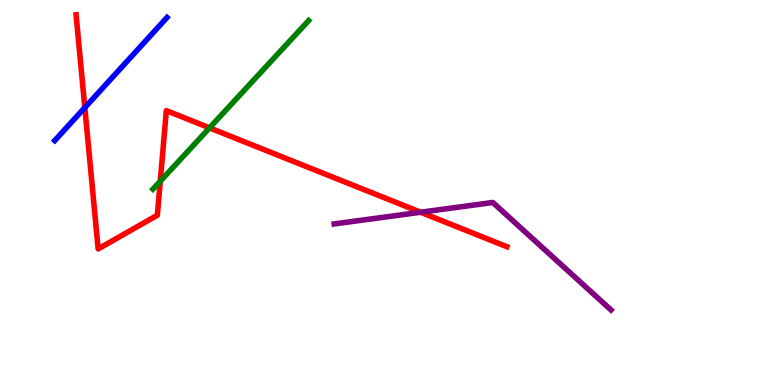[{'lines': ['blue', 'red'], 'intersections': [{'x': 1.09, 'y': 7.21}]}, {'lines': ['green', 'red'], 'intersections': [{'x': 2.07, 'y': 5.29}, {'x': 2.7, 'y': 6.68}]}, {'lines': ['purple', 'red'], 'intersections': [{'x': 5.43, 'y': 4.49}]}, {'lines': ['blue', 'green'], 'intersections': []}, {'lines': ['blue', 'purple'], 'intersections': []}, {'lines': ['green', 'purple'], 'intersections': []}]